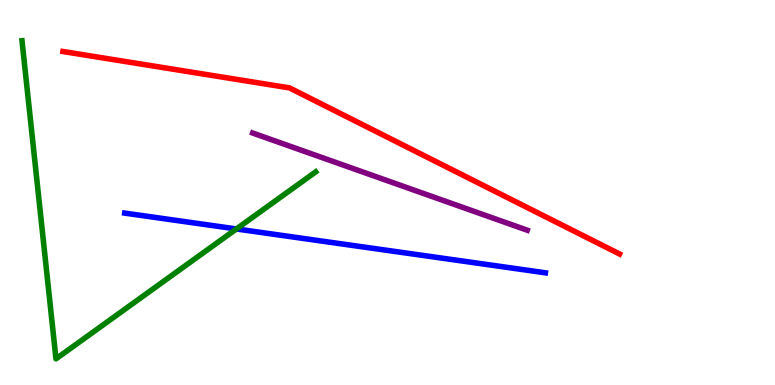[{'lines': ['blue', 'red'], 'intersections': []}, {'lines': ['green', 'red'], 'intersections': []}, {'lines': ['purple', 'red'], 'intersections': []}, {'lines': ['blue', 'green'], 'intersections': [{'x': 3.05, 'y': 4.05}]}, {'lines': ['blue', 'purple'], 'intersections': []}, {'lines': ['green', 'purple'], 'intersections': []}]